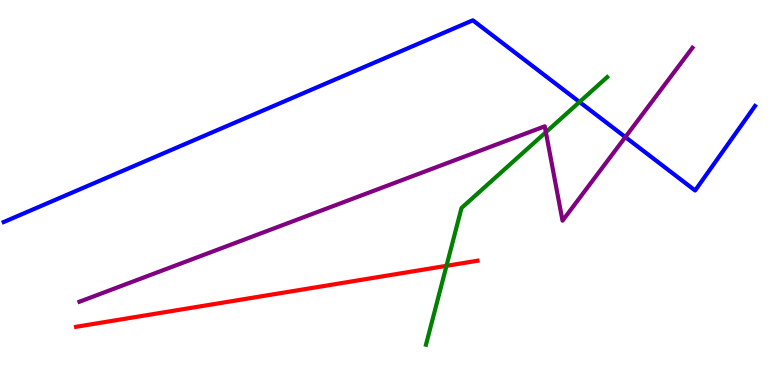[{'lines': ['blue', 'red'], 'intersections': []}, {'lines': ['green', 'red'], 'intersections': [{'x': 5.76, 'y': 3.1}]}, {'lines': ['purple', 'red'], 'intersections': []}, {'lines': ['blue', 'green'], 'intersections': [{'x': 7.48, 'y': 7.35}]}, {'lines': ['blue', 'purple'], 'intersections': [{'x': 8.07, 'y': 6.44}]}, {'lines': ['green', 'purple'], 'intersections': [{'x': 7.04, 'y': 6.57}]}]